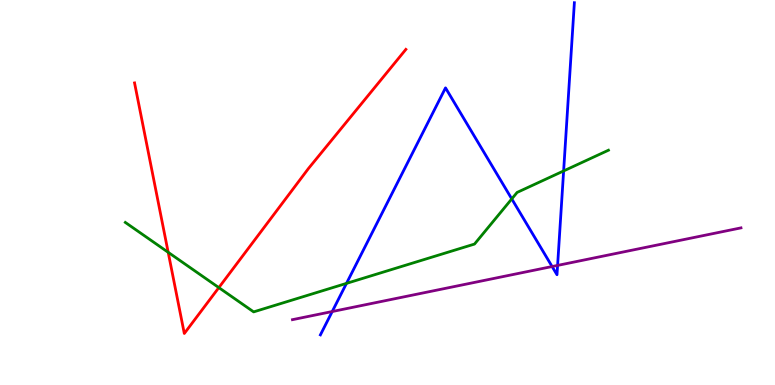[{'lines': ['blue', 'red'], 'intersections': []}, {'lines': ['green', 'red'], 'intersections': [{'x': 2.17, 'y': 3.45}, {'x': 2.82, 'y': 2.53}]}, {'lines': ['purple', 'red'], 'intersections': []}, {'lines': ['blue', 'green'], 'intersections': [{'x': 4.47, 'y': 2.64}, {'x': 6.6, 'y': 4.83}, {'x': 7.27, 'y': 5.56}]}, {'lines': ['blue', 'purple'], 'intersections': [{'x': 4.29, 'y': 1.91}, {'x': 7.12, 'y': 3.08}, {'x': 7.19, 'y': 3.11}]}, {'lines': ['green', 'purple'], 'intersections': []}]